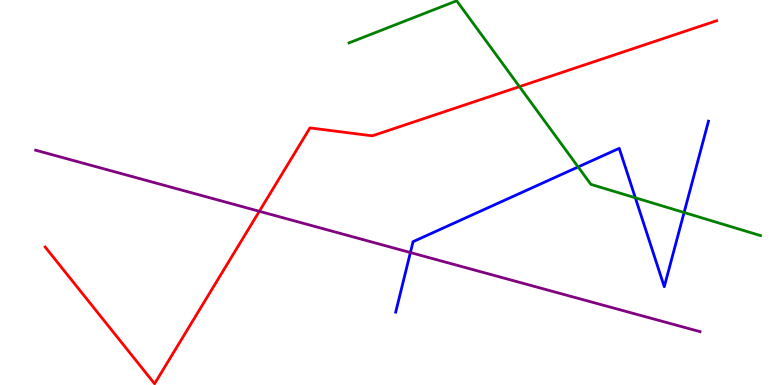[{'lines': ['blue', 'red'], 'intersections': []}, {'lines': ['green', 'red'], 'intersections': [{'x': 6.7, 'y': 7.75}]}, {'lines': ['purple', 'red'], 'intersections': [{'x': 3.35, 'y': 4.51}]}, {'lines': ['blue', 'green'], 'intersections': [{'x': 7.46, 'y': 5.66}, {'x': 8.2, 'y': 4.86}, {'x': 8.83, 'y': 4.48}]}, {'lines': ['blue', 'purple'], 'intersections': [{'x': 5.3, 'y': 3.44}]}, {'lines': ['green', 'purple'], 'intersections': []}]